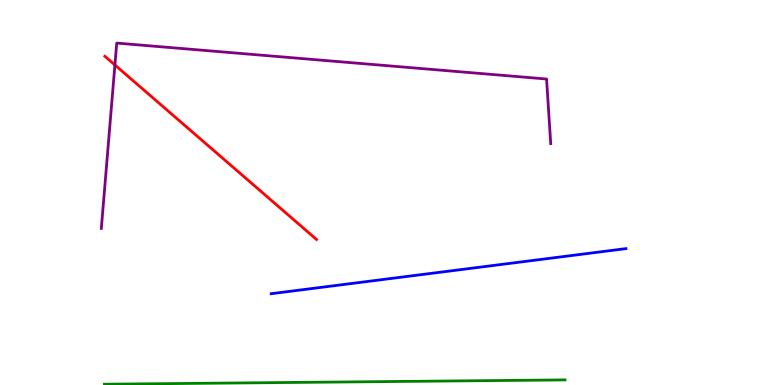[{'lines': ['blue', 'red'], 'intersections': []}, {'lines': ['green', 'red'], 'intersections': []}, {'lines': ['purple', 'red'], 'intersections': [{'x': 1.48, 'y': 8.31}]}, {'lines': ['blue', 'green'], 'intersections': []}, {'lines': ['blue', 'purple'], 'intersections': []}, {'lines': ['green', 'purple'], 'intersections': []}]